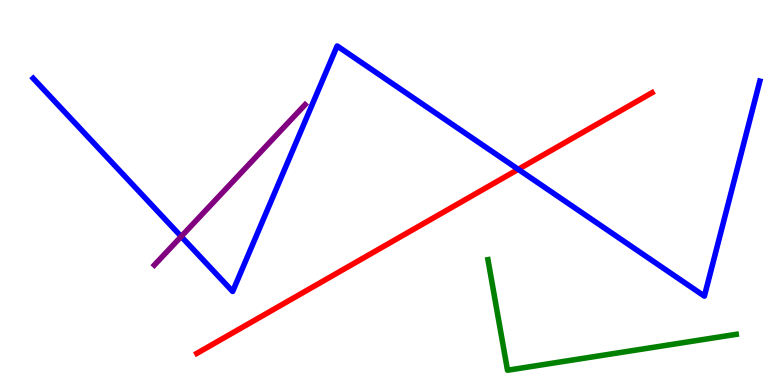[{'lines': ['blue', 'red'], 'intersections': [{'x': 6.69, 'y': 5.6}]}, {'lines': ['green', 'red'], 'intersections': []}, {'lines': ['purple', 'red'], 'intersections': []}, {'lines': ['blue', 'green'], 'intersections': []}, {'lines': ['blue', 'purple'], 'intersections': [{'x': 2.34, 'y': 3.86}]}, {'lines': ['green', 'purple'], 'intersections': []}]